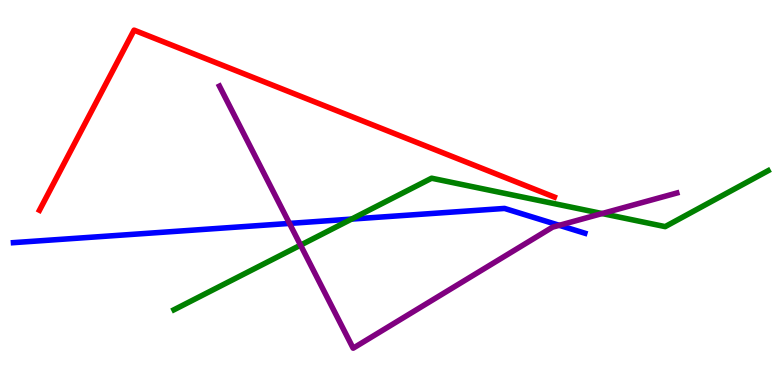[{'lines': ['blue', 'red'], 'intersections': []}, {'lines': ['green', 'red'], 'intersections': []}, {'lines': ['purple', 'red'], 'intersections': []}, {'lines': ['blue', 'green'], 'intersections': [{'x': 4.54, 'y': 4.31}]}, {'lines': ['blue', 'purple'], 'intersections': [{'x': 3.74, 'y': 4.2}, {'x': 7.22, 'y': 4.15}]}, {'lines': ['green', 'purple'], 'intersections': [{'x': 3.88, 'y': 3.63}, {'x': 7.77, 'y': 4.45}]}]